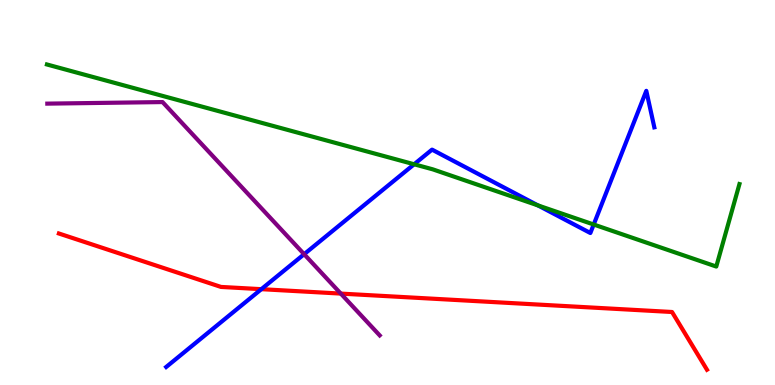[{'lines': ['blue', 'red'], 'intersections': [{'x': 3.37, 'y': 2.49}]}, {'lines': ['green', 'red'], 'intersections': []}, {'lines': ['purple', 'red'], 'intersections': [{'x': 4.4, 'y': 2.37}]}, {'lines': ['blue', 'green'], 'intersections': [{'x': 5.34, 'y': 5.73}, {'x': 6.94, 'y': 4.66}, {'x': 7.66, 'y': 4.17}]}, {'lines': ['blue', 'purple'], 'intersections': [{'x': 3.92, 'y': 3.4}]}, {'lines': ['green', 'purple'], 'intersections': []}]